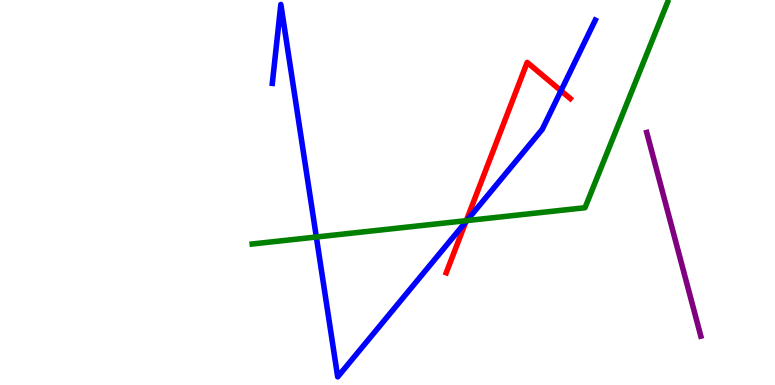[{'lines': ['blue', 'red'], 'intersections': [{'x': 6.01, 'y': 4.24}, {'x': 7.24, 'y': 7.64}]}, {'lines': ['green', 'red'], 'intersections': [{'x': 6.02, 'y': 4.27}]}, {'lines': ['purple', 'red'], 'intersections': []}, {'lines': ['blue', 'green'], 'intersections': [{'x': 4.08, 'y': 3.84}, {'x': 6.02, 'y': 4.27}]}, {'lines': ['blue', 'purple'], 'intersections': []}, {'lines': ['green', 'purple'], 'intersections': []}]